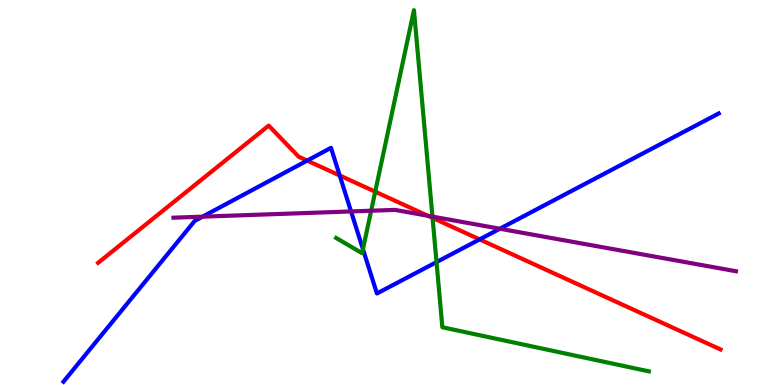[{'lines': ['blue', 'red'], 'intersections': [{'x': 3.96, 'y': 5.83}, {'x': 4.38, 'y': 5.44}, {'x': 6.19, 'y': 3.78}]}, {'lines': ['green', 'red'], 'intersections': [{'x': 4.84, 'y': 5.02}, {'x': 5.58, 'y': 4.34}]}, {'lines': ['purple', 'red'], 'intersections': [{'x': 5.52, 'y': 4.4}]}, {'lines': ['blue', 'green'], 'intersections': [{'x': 4.68, 'y': 3.53}, {'x': 5.63, 'y': 3.19}]}, {'lines': ['blue', 'purple'], 'intersections': [{'x': 2.61, 'y': 4.37}, {'x': 4.53, 'y': 4.51}, {'x': 6.45, 'y': 4.06}]}, {'lines': ['green', 'purple'], 'intersections': [{'x': 4.79, 'y': 4.53}, {'x': 5.58, 'y': 4.37}]}]